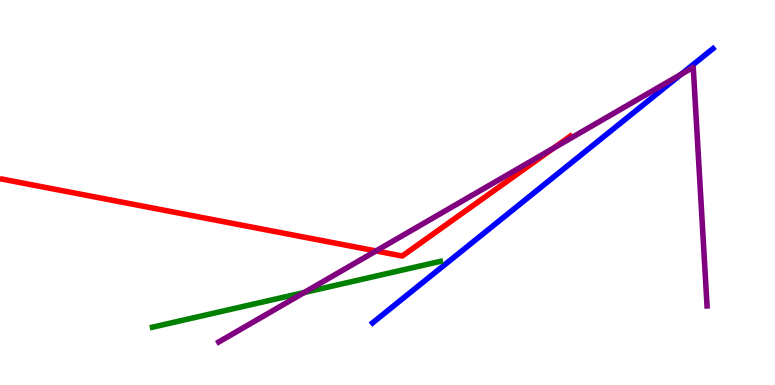[{'lines': ['blue', 'red'], 'intersections': []}, {'lines': ['green', 'red'], 'intersections': []}, {'lines': ['purple', 'red'], 'intersections': [{'x': 4.85, 'y': 3.48}, {'x': 7.14, 'y': 6.15}]}, {'lines': ['blue', 'green'], 'intersections': []}, {'lines': ['blue', 'purple'], 'intersections': [{'x': 8.79, 'y': 8.07}]}, {'lines': ['green', 'purple'], 'intersections': [{'x': 3.93, 'y': 2.4}]}]